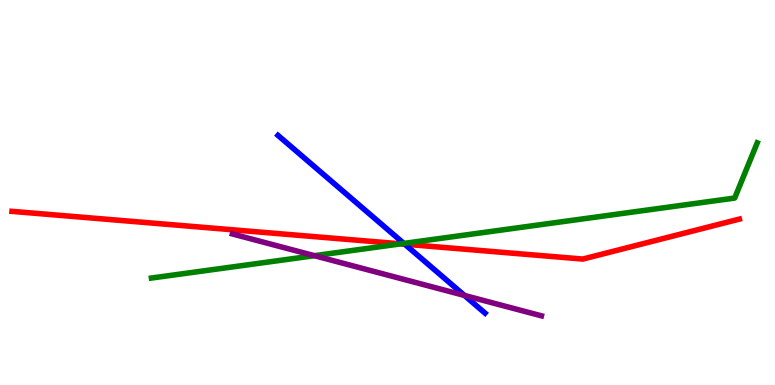[{'lines': ['blue', 'red'], 'intersections': [{'x': 5.22, 'y': 3.66}]}, {'lines': ['green', 'red'], 'intersections': [{'x': 5.17, 'y': 3.67}]}, {'lines': ['purple', 'red'], 'intersections': []}, {'lines': ['blue', 'green'], 'intersections': [{'x': 5.21, 'y': 3.68}]}, {'lines': ['blue', 'purple'], 'intersections': [{'x': 5.99, 'y': 2.33}]}, {'lines': ['green', 'purple'], 'intersections': [{'x': 4.06, 'y': 3.36}]}]